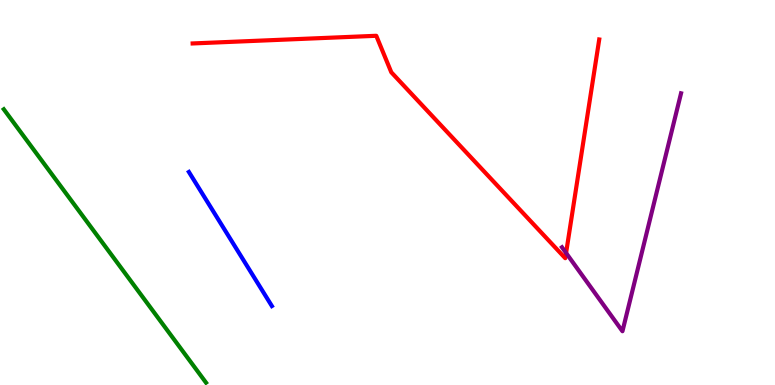[{'lines': ['blue', 'red'], 'intersections': []}, {'lines': ['green', 'red'], 'intersections': []}, {'lines': ['purple', 'red'], 'intersections': [{'x': 7.3, 'y': 3.43}]}, {'lines': ['blue', 'green'], 'intersections': []}, {'lines': ['blue', 'purple'], 'intersections': []}, {'lines': ['green', 'purple'], 'intersections': []}]